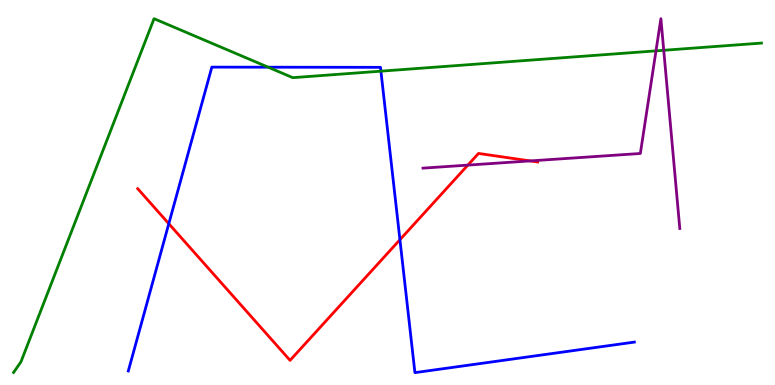[{'lines': ['blue', 'red'], 'intersections': [{'x': 2.18, 'y': 4.19}, {'x': 5.16, 'y': 3.77}]}, {'lines': ['green', 'red'], 'intersections': []}, {'lines': ['purple', 'red'], 'intersections': [{'x': 6.04, 'y': 5.71}, {'x': 6.84, 'y': 5.82}]}, {'lines': ['blue', 'green'], 'intersections': [{'x': 3.46, 'y': 8.25}, {'x': 4.92, 'y': 8.15}]}, {'lines': ['blue', 'purple'], 'intersections': []}, {'lines': ['green', 'purple'], 'intersections': [{'x': 8.46, 'y': 8.68}, {'x': 8.56, 'y': 8.69}]}]